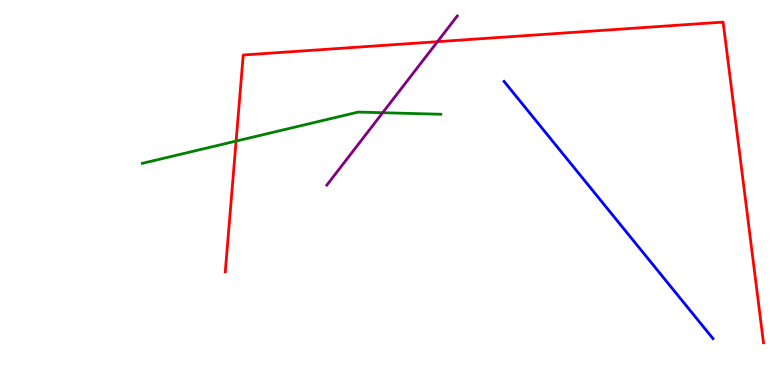[{'lines': ['blue', 'red'], 'intersections': []}, {'lines': ['green', 'red'], 'intersections': [{'x': 3.05, 'y': 6.34}]}, {'lines': ['purple', 'red'], 'intersections': [{'x': 5.64, 'y': 8.92}]}, {'lines': ['blue', 'green'], 'intersections': []}, {'lines': ['blue', 'purple'], 'intersections': []}, {'lines': ['green', 'purple'], 'intersections': [{'x': 4.94, 'y': 7.07}]}]